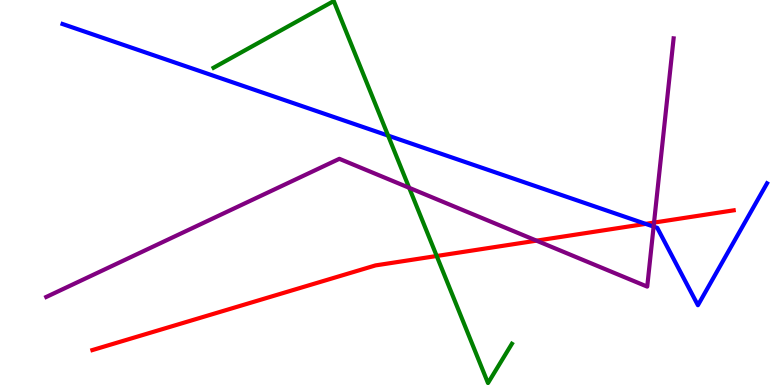[{'lines': ['blue', 'red'], 'intersections': [{'x': 8.33, 'y': 4.19}]}, {'lines': ['green', 'red'], 'intersections': [{'x': 5.63, 'y': 3.35}]}, {'lines': ['purple', 'red'], 'intersections': [{'x': 6.92, 'y': 3.75}, {'x': 8.44, 'y': 4.22}]}, {'lines': ['blue', 'green'], 'intersections': [{'x': 5.01, 'y': 6.48}]}, {'lines': ['blue', 'purple'], 'intersections': [{'x': 8.43, 'y': 4.11}]}, {'lines': ['green', 'purple'], 'intersections': [{'x': 5.28, 'y': 5.12}]}]